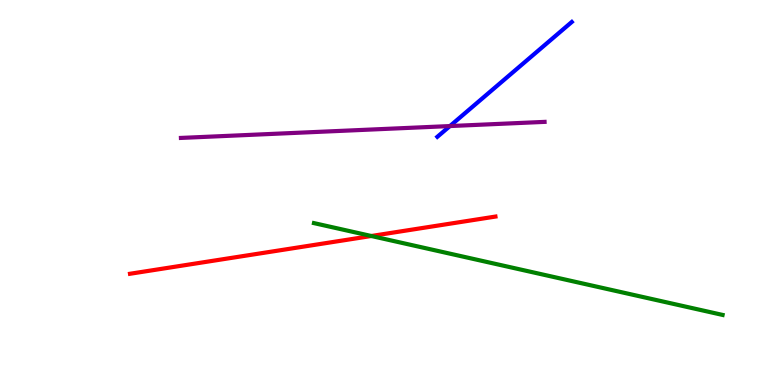[{'lines': ['blue', 'red'], 'intersections': []}, {'lines': ['green', 'red'], 'intersections': [{'x': 4.79, 'y': 3.87}]}, {'lines': ['purple', 'red'], 'intersections': []}, {'lines': ['blue', 'green'], 'intersections': []}, {'lines': ['blue', 'purple'], 'intersections': [{'x': 5.81, 'y': 6.73}]}, {'lines': ['green', 'purple'], 'intersections': []}]